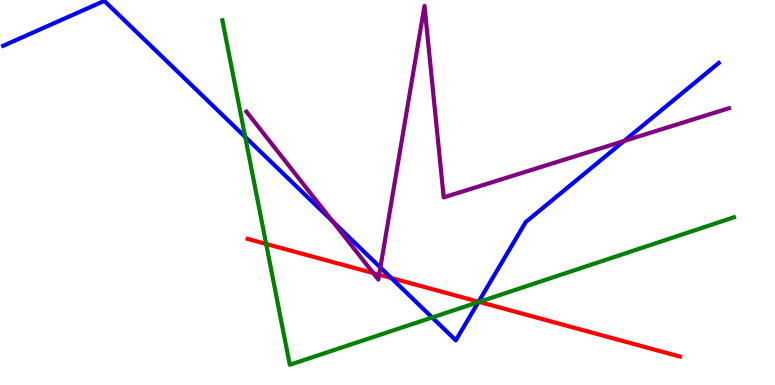[{'lines': ['blue', 'red'], 'intersections': [{'x': 5.05, 'y': 2.78}, {'x': 6.18, 'y': 2.16}]}, {'lines': ['green', 'red'], 'intersections': [{'x': 3.43, 'y': 3.66}, {'x': 6.18, 'y': 2.16}]}, {'lines': ['purple', 'red'], 'intersections': [{'x': 4.82, 'y': 2.91}, {'x': 4.89, 'y': 2.86}]}, {'lines': ['blue', 'green'], 'intersections': [{'x': 3.16, 'y': 6.44}, {'x': 5.58, 'y': 1.75}, {'x': 6.17, 'y': 2.15}]}, {'lines': ['blue', 'purple'], 'intersections': [{'x': 4.29, 'y': 4.25}, {'x': 4.91, 'y': 3.05}, {'x': 8.05, 'y': 6.34}]}, {'lines': ['green', 'purple'], 'intersections': []}]